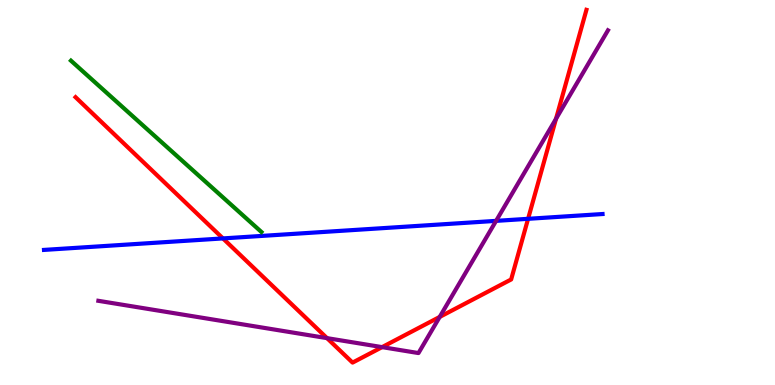[{'lines': ['blue', 'red'], 'intersections': [{'x': 2.88, 'y': 3.81}, {'x': 6.81, 'y': 4.32}]}, {'lines': ['green', 'red'], 'intersections': []}, {'lines': ['purple', 'red'], 'intersections': [{'x': 4.22, 'y': 1.22}, {'x': 4.93, 'y': 0.984}, {'x': 5.67, 'y': 1.77}, {'x': 7.17, 'y': 6.91}]}, {'lines': ['blue', 'green'], 'intersections': []}, {'lines': ['blue', 'purple'], 'intersections': [{'x': 6.4, 'y': 4.26}]}, {'lines': ['green', 'purple'], 'intersections': []}]